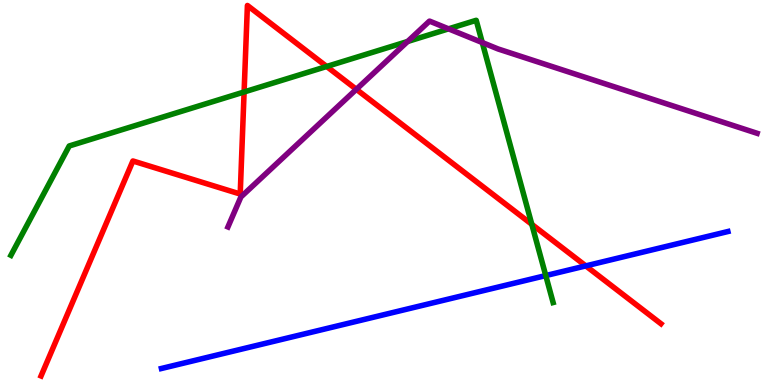[{'lines': ['blue', 'red'], 'intersections': [{'x': 7.56, 'y': 3.09}]}, {'lines': ['green', 'red'], 'intersections': [{'x': 3.15, 'y': 7.61}, {'x': 4.22, 'y': 8.27}, {'x': 6.86, 'y': 4.17}]}, {'lines': ['purple', 'red'], 'intersections': [{'x': 4.6, 'y': 7.68}]}, {'lines': ['blue', 'green'], 'intersections': [{'x': 7.04, 'y': 2.84}]}, {'lines': ['blue', 'purple'], 'intersections': []}, {'lines': ['green', 'purple'], 'intersections': [{'x': 5.26, 'y': 8.92}, {'x': 5.79, 'y': 9.25}, {'x': 6.22, 'y': 8.89}]}]